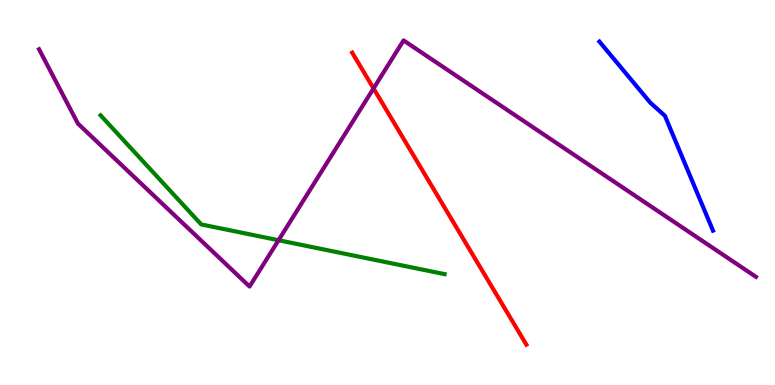[{'lines': ['blue', 'red'], 'intersections': []}, {'lines': ['green', 'red'], 'intersections': []}, {'lines': ['purple', 'red'], 'intersections': [{'x': 4.82, 'y': 7.7}]}, {'lines': ['blue', 'green'], 'intersections': []}, {'lines': ['blue', 'purple'], 'intersections': []}, {'lines': ['green', 'purple'], 'intersections': [{'x': 3.59, 'y': 3.76}]}]